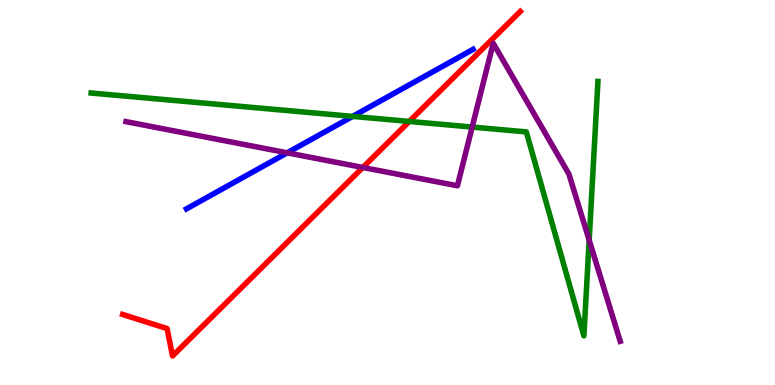[{'lines': ['blue', 'red'], 'intersections': []}, {'lines': ['green', 'red'], 'intersections': [{'x': 5.28, 'y': 6.85}]}, {'lines': ['purple', 'red'], 'intersections': [{'x': 4.68, 'y': 5.65}]}, {'lines': ['blue', 'green'], 'intersections': [{'x': 4.55, 'y': 6.98}]}, {'lines': ['blue', 'purple'], 'intersections': [{'x': 3.71, 'y': 6.03}]}, {'lines': ['green', 'purple'], 'intersections': [{'x': 6.09, 'y': 6.7}, {'x': 7.6, 'y': 3.76}]}]